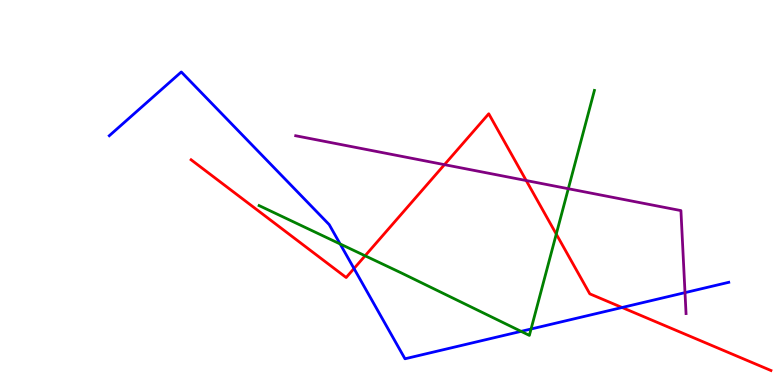[{'lines': ['blue', 'red'], 'intersections': [{'x': 4.57, 'y': 3.03}, {'x': 8.03, 'y': 2.01}]}, {'lines': ['green', 'red'], 'intersections': [{'x': 4.71, 'y': 3.36}, {'x': 7.18, 'y': 3.92}]}, {'lines': ['purple', 'red'], 'intersections': [{'x': 5.73, 'y': 5.72}, {'x': 6.79, 'y': 5.31}]}, {'lines': ['blue', 'green'], 'intersections': [{'x': 4.39, 'y': 3.66}, {'x': 6.72, 'y': 1.39}, {'x': 6.85, 'y': 1.45}]}, {'lines': ['blue', 'purple'], 'intersections': [{'x': 8.84, 'y': 2.4}]}, {'lines': ['green', 'purple'], 'intersections': [{'x': 7.33, 'y': 5.1}]}]